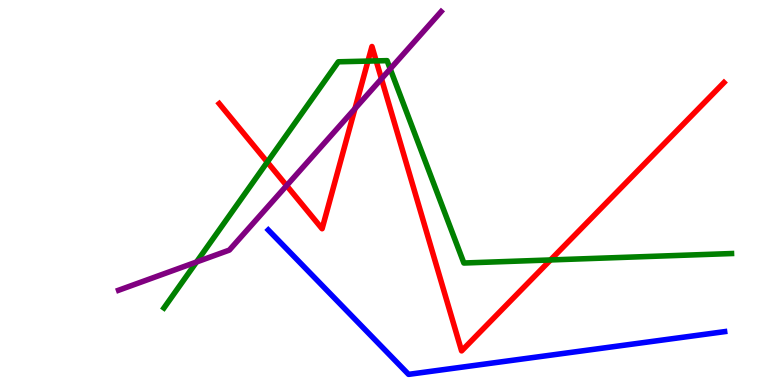[{'lines': ['blue', 'red'], 'intersections': []}, {'lines': ['green', 'red'], 'intersections': [{'x': 3.45, 'y': 5.79}, {'x': 4.75, 'y': 8.41}, {'x': 4.85, 'y': 8.42}, {'x': 7.1, 'y': 3.25}]}, {'lines': ['purple', 'red'], 'intersections': [{'x': 3.7, 'y': 5.18}, {'x': 4.58, 'y': 7.18}, {'x': 4.92, 'y': 7.95}]}, {'lines': ['blue', 'green'], 'intersections': []}, {'lines': ['blue', 'purple'], 'intersections': []}, {'lines': ['green', 'purple'], 'intersections': [{'x': 2.54, 'y': 3.19}, {'x': 5.04, 'y': 8.21}]}]